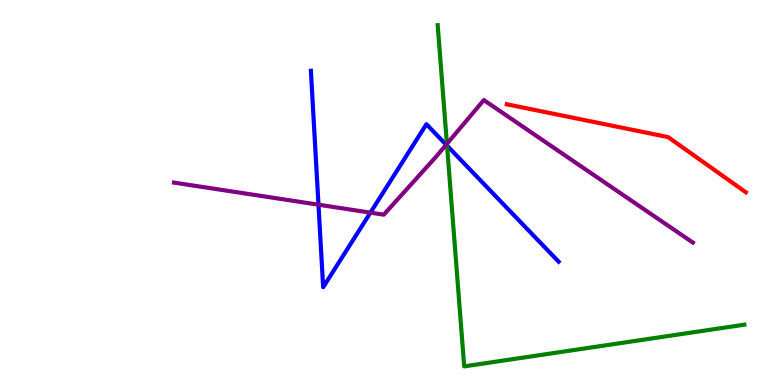[{'lines': ['blue', 'red'], 'intersections': []}, {'lines': ['green', 'red'], 'intersections': []}, {'lines': ['purple', 'red'], 'intersections': []}, {'lines': ['blue', 'green'], 'intersections': [{'x': 5.77, 'y': 6.22}]}, {'lines': ['blue', 'purple'], 'intersections': [{'x': 4.11, 'y': 4.68}, {'x': 4.78, 'y': 4.48}, {'x': 5.76, 'y': 6.24}]}, {'lines': ['green', 'purple'], 'intersections': [{'x': 5.77, 'y': 6.26}]}]